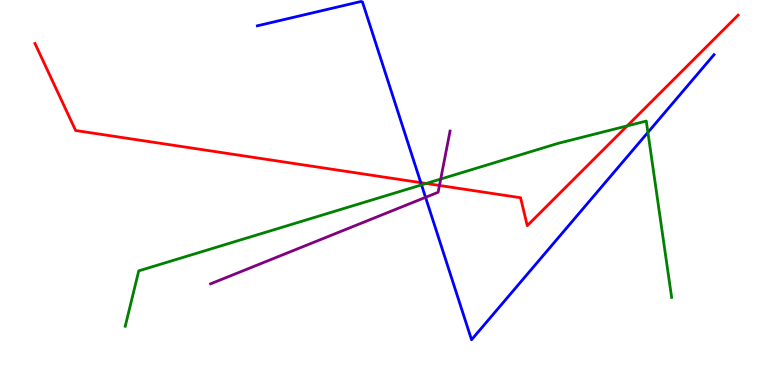[{'lines': ['blue', 'red'], 'intersections': [{'x': 5.43, 'y': 5.26}]}, {'lines': ['green', 'red'], 'intersections': [{'x': 5.5, 'y': 5.23}, {'x': 8.09, 'y': 6.73}]}, {'lines': ['purple', 'red'], 'intersections': [{'x': 5.67, 'y': 5.18}]}, {'lines': ['blue', 'green'], 'intersections': [{'x': 5.44, 'y': 5.2}, {'x': 8.36, 'y': 6.56}]}, {'lines': ['blue', 'purple'], 'intersections': [{'x': 5.49, 'y': 4.87}]}, {'lines': ['green', 'purple'], 'intersections': [{'x': 5.69, 'y': 5.35}]}]